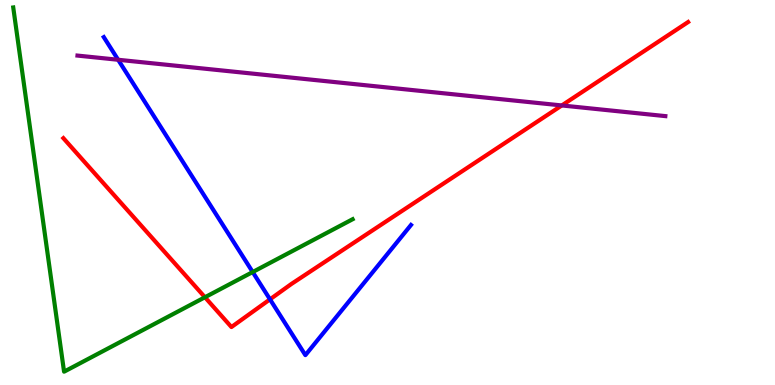[{'lines': ['blue', 'red'], 'intersections': [{'x': 3.48, 'y': 2.23}]}, {'lines': ['green', 'red'], 'intersections': [{'x': 2.64, 'y': 2.28}]}, {'lines': ['purple', 'red'], 'intersections': [{'x': 7.25, 'y': 7.26}]}, {'lines': ['blue', 'green'], 'intersections': [{'x': 3.26, 'y': 2.93}]}, {'lines': ['blue', 'purple'], 'intersections': [{'x': 1.52, 'y': 8.45}]}, {'lines': ['green', 'purple'], 'intersections': []}]